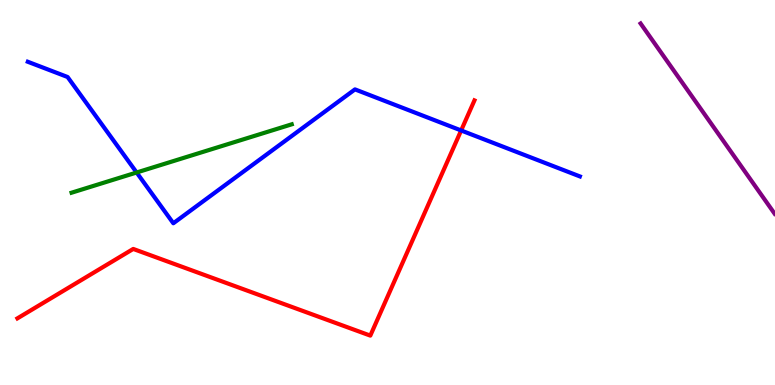[{'lines': ['blue', 'red'], 'intersections': [{'x': 5.95, 'y': 6.61}]}, {'lines': ['green', 'red'], 'intersections': []}, {'lines': ['purple', 'red'], 'intersections': []}, {'lines': ['blue', 'green'], 'intersections': [{'x': 1.76, 'y': 5.52}]}, {'lines': ['blue', 'purple'], 'intersections': []}, {'lines': ['green', 'purple'], 'intersections': []}]